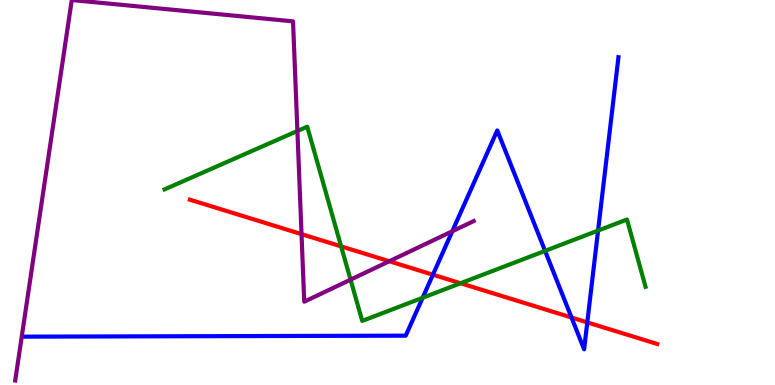[{'lines': ['blue', 'red'], 'intersections': [{'x': 5.59, 'y': 2.86}, {'x': 7.37, 'y': 1.75}, {'x': 7.58, 'y': 1.63}]}, {'lines': ['green', 'red'], 'intersections': [{'x': 4.4, 'y': 3.6}, {'x': 5.94, 'y': 2.64}]}, {'lines': ['purple', 'red'], 'intersections': [{'x': 3.89, 'y': 3.92}, {'x': 5.02, 'y': 3.21}]}, {'lines': ['blue', 'green'], 'intersections': [{'x': 5.45, 'y': 2.27}, {'x': 7.03, 'y': 3.48}, {'x': 7.72, 'y': 4.01}]}, {'lines': ['blue', 'purple'], 'intersections': [{'x': 5.84, 'y': 3.99}]}, {'lines': ['green', 'purple'], 'intersections': [{'x': 3.84, 'y': 6.6}, {'x': 4.52, 'y': 2.74}]}]